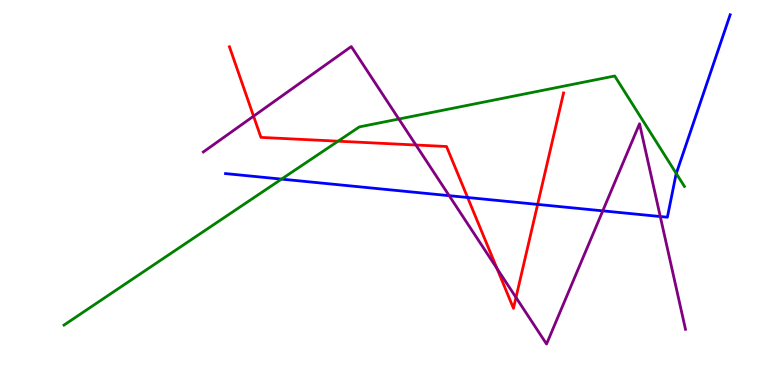[{'lines': ['blue', 'red'], 'intersections': [{'x': 6.03, 'y': 4.87}, {'x': 6.94, 'y': 4.69}]}, {'lines': ['green', 'red'], 'intersections': [{'x': 4.36, 'y': 6.33}]}, {'lines': ['purple', 'red'], 'intersections': [{'x': 3.27, 'y': 6.98}, {'x': 5.37, 'y': 6.23}, {'x': 6.41, 'y': 3.02}, {'x': 6.66, 'y': 2.27}]}, {'lines': ['blue', 'green'], 'intersections': [{'x': 3.63, 'y': 5.35}, {'x': 8.73, 'y': 5.49}]}, {'lines': ['blue', 'purple'], 'intersections': [{'x': 5.8, 'y': 4.92}, {'x': 7.78, 'y': 4.52}, {'x': 8.52, 'y': 4.38}]}, {'lines': ['green', 'purple'], 'intersections': [{'x': 5.15, 'y': 6.91}]}]